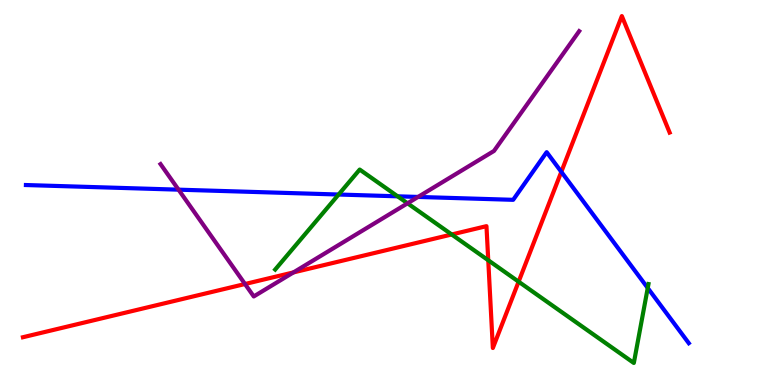[{'lines': ['blue', 'red'], 'intersections': [{'x': 7.24, 'y': 5.54}]}, {'lines': ['green', 'red'], 'intersections': [{'x': 5.83, 'y': 3.91}, {'x': 6.3, 'y': 3.24}, {'x': 6.69, 'y': 2.68}]}, {'lines': ['purple', 'red'], 'intersections': [{'x': 3.16, 'y': 2.62}, {'x': 3.79, 'y': 2.92}]}, {'lines': ['blue', 'green'], 'intersections': [{'x': 4.37, 'y': 4.95}, {'x': 5.13, 'y': 4.9}, {'x': 8.36, 'y': 2.52}]}, {'lines': ['blue', 'purple'], 'intersections': [{'x': 2.3, 'y': 5.07}, {'x': 5.39, 'y': 4.88}]}, {'lines': ['green', 'purple'], 'intersections': [{'x': 5.26, 'y': 4.72}]}]